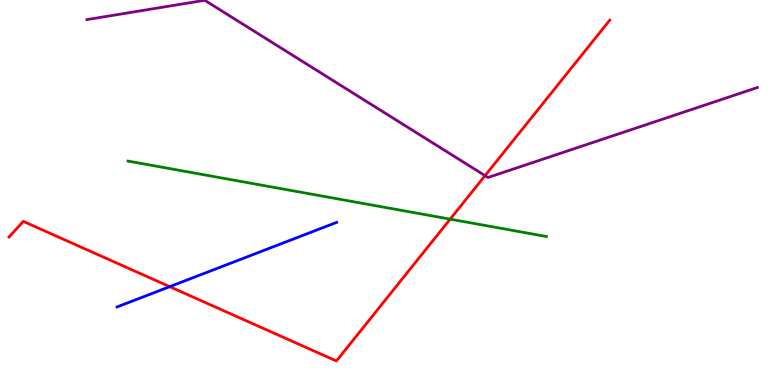[{'lines': ['blue', 'red'], 'intersections': [{'x': 2.19, 'y': 2.55}]}, {'lines': ['green', 'red'], 'intersections': [{'x': 5.81, 'y': 4.31}]}, {'lines': ['purple', 'red'], 'intersections': [{'x': 6.26, 'y': 5.44}]}, {'lines': ['blue', 'green'], 'intersections': []}, {'lines': ['blue', 'purple'], 'intersections': []}, {'lines': ['green', 'purple'], 'intersections': []}]